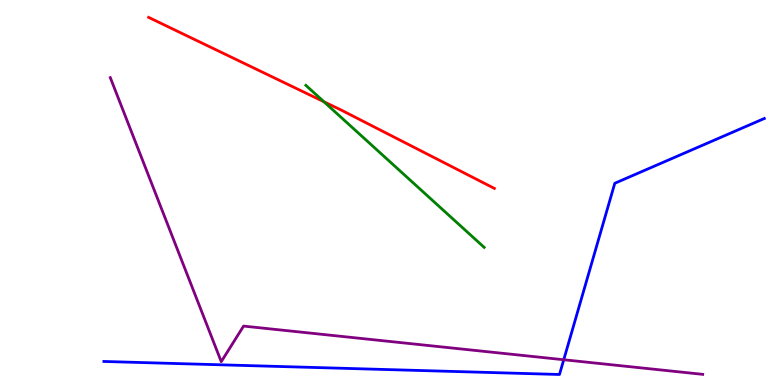[{'lines': ['blue', 'red'], 'intersections': []}, {'lines': ['green', 'red'], 'intersections': [{'x': 4.18, 'y': 7.36}]}, {'lines': ['purple', 'red'], 'intersections': []}, {'lines': ['blue', 'green'], 'intersections': []}, {'lines': ['blue', 'purple'], 'intersections': [{'x': 7.27, 'y': 0.656}]}, {'lines': ['green', 'purple'], 'intersections': []}]